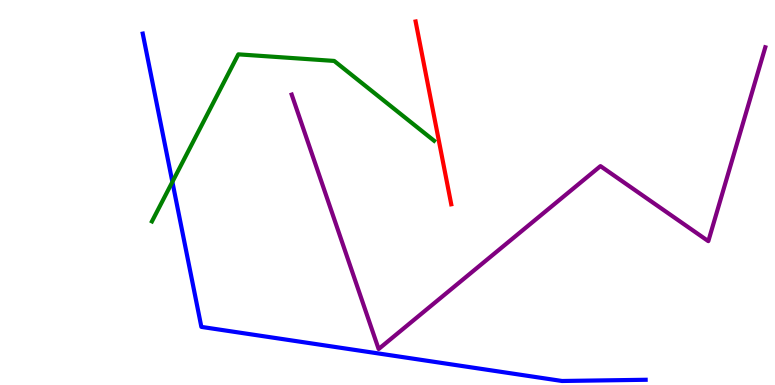[{'lines': ['blue', 'red'], 'intersections': []}, {'lines': ['green', 'red'], 'intersections': []}, {'lines': ['purple', 'red'], 'intersections': []}, {'lines': ['blue', 'green'], 'intersections': [{'x': 2.22, 'y': 5.28}]}, {'lines': ['blue', 'purple'], 'intersections': []}, {'lines': ['green', 'purple'], 'intersections': []}]